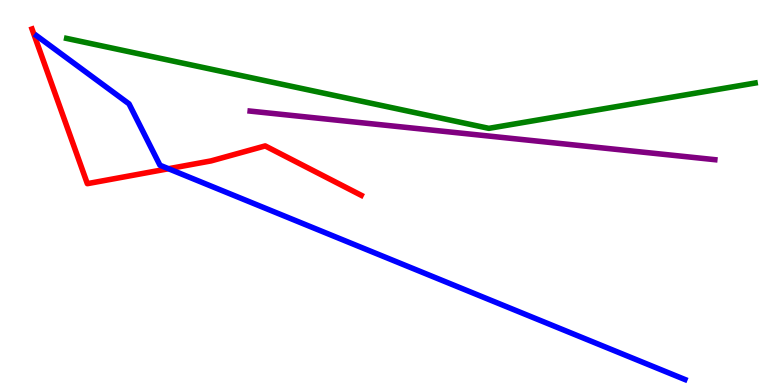[{'lines': ['blue', 'red'], 'intersections': [{'x': 2.17, 'y': 5.62}]}, {'lines': ['green', 'red'], 'intersections': []}, {'lines': ['purple', 'red'], 'intersections': []}, {'lines': ['blue', 'green'], 'intersections': []}, {'lines': ['blue', 'purple'], 'intersections': []}, {'lines': ['green', 'purple'], 'intersections': []}]